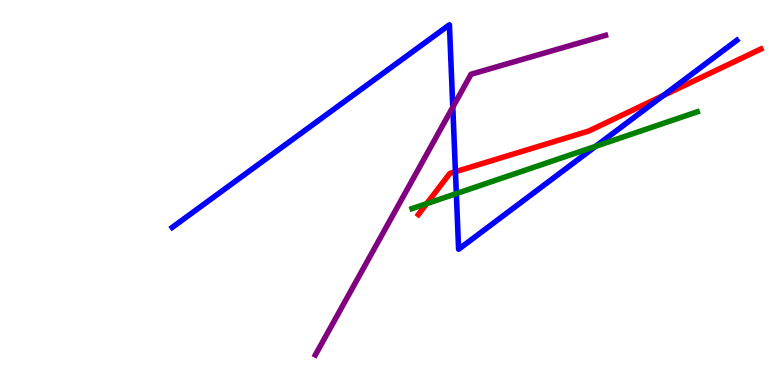[{'lines': ['blue', 'red'], 'intersections': [{'x': 5.88, 'y': 5.54}, {'x': 8.56, 'y': 7.52}]}, {'lines': ['green', 'red'], 'intersections': [{'x': 5.51, 'y': 4.71}]}, {'lines': ['purple', 'red'], 'intersections': []}, {'lines': ['blue', 'green'], 'intersections': [{'x': 5.89, 'y': 4.97}, {'x': 7.69, 'y': 6.2}]}, {'lines': ['blue', 'purple'], 'intersections': [{'x': 5.84, 'y': 7.22}]}, {'lines': ['green', 'purple'], 'intersections': []}]